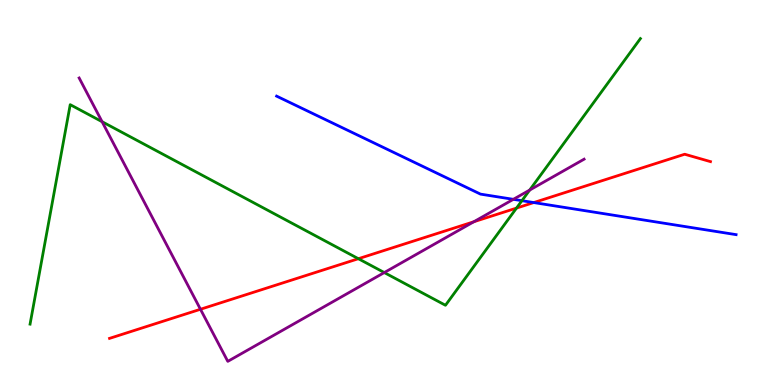[{'lines': ['blue', 'red'], 'intersections': [{'x': 6.89, 'y': 4.74}]}, {'lines': ['green', 'red'], 'intersections': [{'x': 4.62, 'y': 3.28}, {'x': 6.66, 'y': 4.6}]}, {'lines': ['purple', 'red'], 'intersections': [{'x': 2.59, 'y': 1.97}, {'x': 6.11, 'y': 4.24}]}, {'lines': ['blue', 'green'], 'intersections': [{'x': 6.73, 'y': 4.79}]}, {'lines': ['blue', 'purple'], 'intersections': [{'x': 6.62, 'y': 4.82}]}, {'lines': ['green', 'purple'], 'intersections': [{'x': 1.32, 'y': 6.84}, {'x': 4.96, 'y': 2.92}, {'x': 6.83, 'y': 5.06}]}]